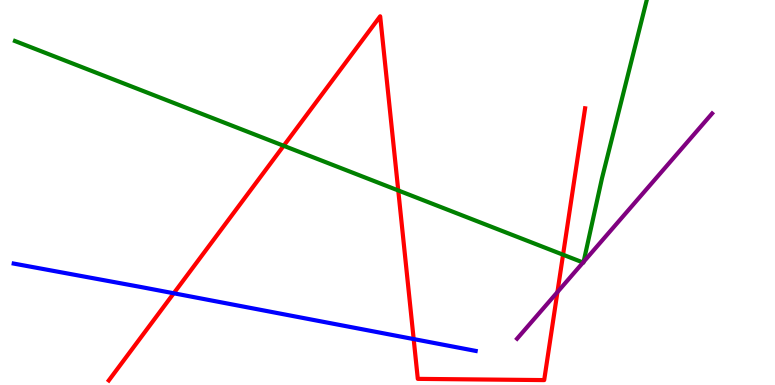[{'lines': ['blue', 'red'], 'intersections': [{'x': 2.24, 'y': 2.38}, {'x': 5.34, 'y': 1.19}]}, {'lines': ['green', 'red'], 'intersections': [{'x': 3.66, 'y': 6.21}, {'x': 5.14, 'y': 5.05}, {'x': 7.27, 'y': 3.38}]}, {'lines': ['purple', 'red'], 'intersections': [{'x': 7.19, 'y': 2.41}]}, {'lines': ['blue', 'green'], 'intersections': []}, {'lines': ['blue', 'purple'], 'intersections': []}, {'lines': ['green', 'purple'], 'intersections': [{'x': 7.52, 'y': 3.18}, {'x': 7.53, 'y': 3.2}]}]